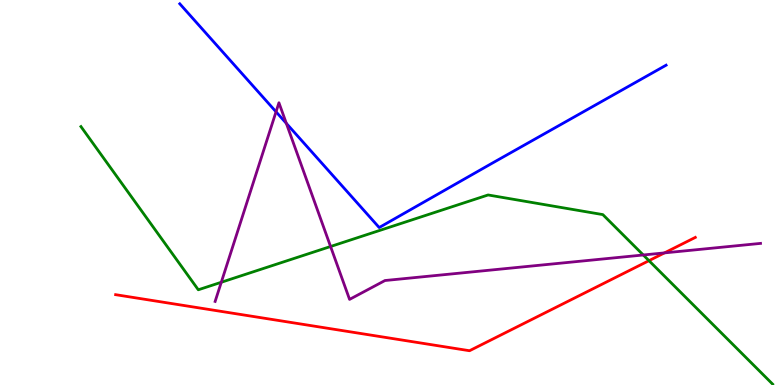[{'lines': ['blue', 'red'], 'intersections': []}, {'lines': ['green', 'red'], 'intersections': [{'x': 8.37, 'y': 3.23}]}, {'lines': ['purple', 'red'], 'intersections': [{'x': 8.57, 'y': 3.43}]}, {'lines': ['blue', 'green'], 'intersections': []}, {'lines': ['blue', 'purple'], 'intersections': [{'x': 3.56, 'y': 7.1}, {'x': 3.69, 'y': 6.8}]}, {'lines': ['green', 'purple'], 'intersections': [{'x': 2.86, 'y': 2.67}, {'x': 4.27, 'y': 3.6}, {'x': 8.3, 'y': 3.38}]}]